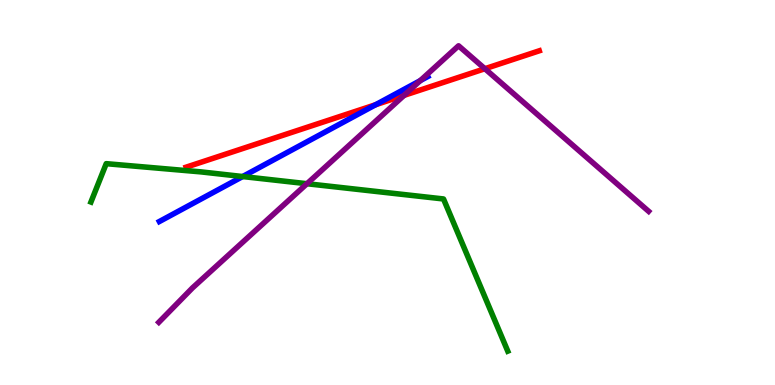[{'lines': ['blue', 'red'], 'intersections': [{'x': 4.85, 'y': 7.28}]}, {'lines': ['green', 'red'], 'intersections': []}, {'lines': ['purple', 'red'], 'intersections': [{'x': 5.21, 'y': 7.52}, {'x': 6.26, 'y': 8.21}]}, {'lines': ['blue', 'green'], 'intersections': [{'x': 3.13, 'y': 5.41}]}, {'lines': ['blue', 'purple'], 'intersections': [{'x': 5.42, 'y': 7.91}]}, {'lines': ['green', 'purple'], 'intersections': [{'x': 3.96, 'y': 5.23}]}]